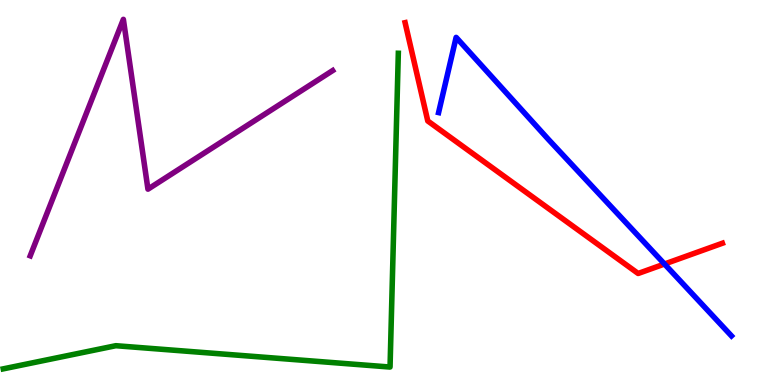[{'lines': ['blue', 'red'], 'intersections': [{'x': 8.57, 'y': 3.14}]}, {'lines': ['green', 'red'], 'intersections': []}, {'lines': ['purple', 'red'], 'intersections': []}, {'lines': ['blue', 'green'], 'intersections': []}, {'lines': ['blue', 'purple'], 'intersections': []}, {'lines': ['green', 'purple'], 'intersections': []}]